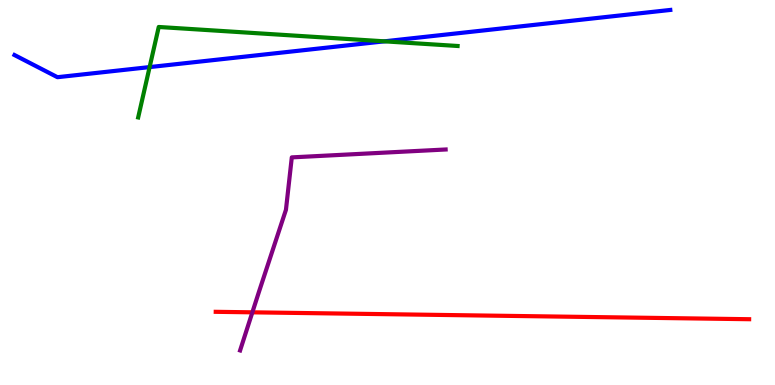[{'lines': ['blue', 'red'], 'intersections': []}, {'lines': ['green', 'red'], 'intersections': []}, {'lines': ['purple', 'red'], 'intersections': [{'x': 3.26, 'y': 1.89}]}, {'lines': ['blue', 'green'], 'intersections': [{'x': 1.93, 'y': 8.26}, {'x': 4.96, 'y': 8.93}]}, {'lines': ['blue', 'purple'], 'intersections': []}, {'lines': ['green', 'purple'], 'intersections': []}]